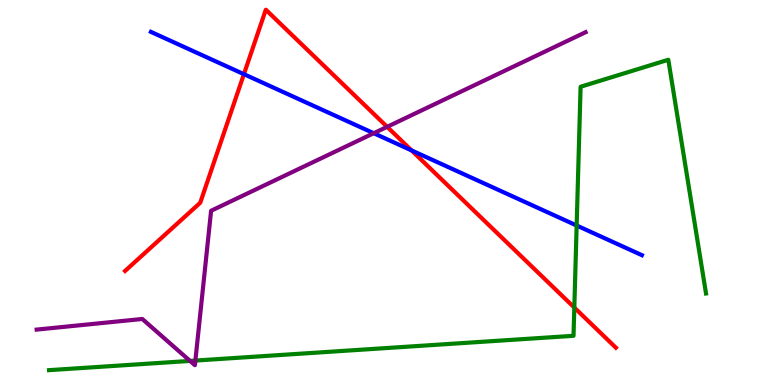[{'lines': ['blue', 'red'], 'intersections': [{'x': 3.15, 'y': 8.07}, {'x': 5.31, 'y': 6.09}]}, {'lines': ['green', 'red'], 'intersections': [{'x': 7.41, 'y': 2.01}]}, {'lines': ['purple', 'red'], 'intersections': [{'x': 5.0, 'y': 6.71}]}, {'lines': ['blue', 'green'], 'intersections': [{'x': 7.44, 'y': 4.14}]}, {'lines': ['blue', 'purple'], 'intersections': [{'x': 4.82, 'y': 6.54}]}, {'lines': ['green', 'purple'], 'intersections': [{'x': 2.45, 'y': 0.625}, {'x': 2.52, 'y': 0.635}]}]